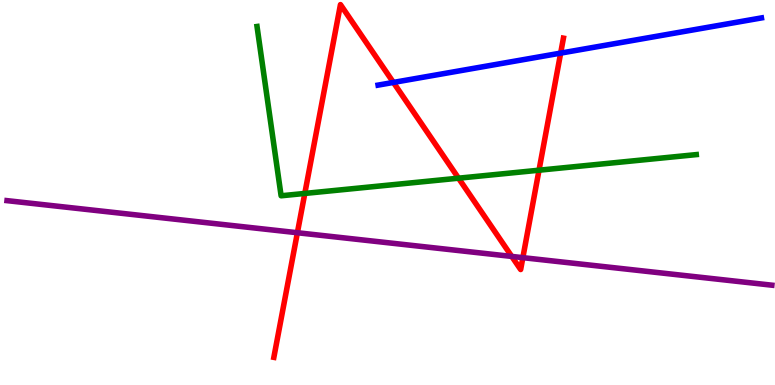[{'lines': ['blue', 'red'], 'intersections': [{'x': 5.08, 'y': 7.86}, {'x': 7.23, 'y': 8.62}]}, {'lines': ['green', 'red'], 'intersections': [{'x': 3.93, 'y': 4.98}, {'x': 5.92, 'y': 5.37}, {'x': 6.96, 'y': 5.58}]}, {'lines': ['purple', 'red'], 'intersections': [{'x': 3.84, 'y': 3.95}, {'x': 6.6, 'y': 3.34}, {'x': 6.75, 'y': 3.31}]}, {'lines': ['blue', 'green'], 'intersections': []}, {'lines': ['blue', 'purple'], 'intersections': []}, {'lines': ['green', 'purple'], 'intersections': []}]